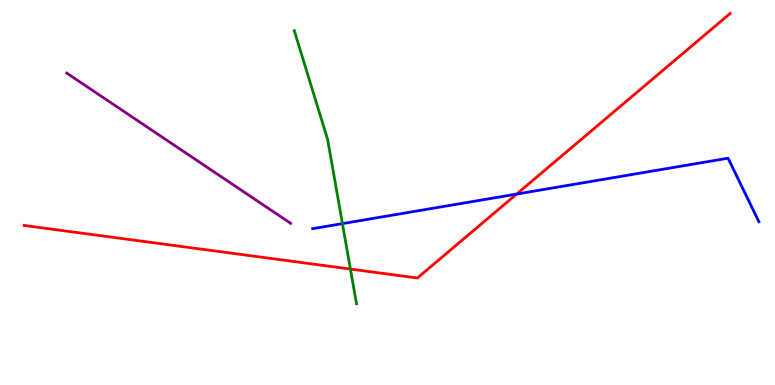[{'lines': ['blue', 'red'], 'intersections': [{'x': 6.67, 'y': 4.96}]}, {'lines': ['green', 'red'], 'intersections': [{'x': 4.52, 'y': 3.01}]}, {'lines': ['purple', 'red'], 'intersections': []}, {'lines': ['blue', 'green'], 'intersections': [{'x': 4.42, 'y': 4.19}]}, {'lines': ['blue', 'purple'], 'intersections': []}, {'lines': ['green', 'purple'], 'intersections': []}]